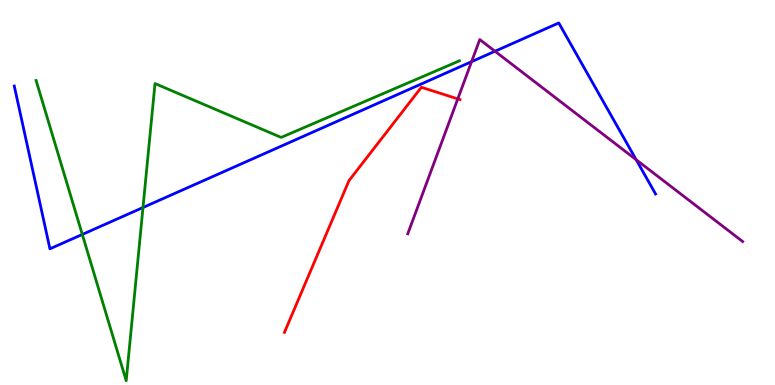[{'lines': ['blue', 'red'], 'intersections': []}, {'lines': ['green', 'red'], 'intersections': []}, {'lines': ['purple', 'red'], 'intersections': [{'x': 5.91, 'y': 7.43}]}, {'lines': ['blue', 'green'], 'intersections': [{'x': 1.06, 'y': 3.91}, {'x': 1.84, 'y': 4.61}]}, {'lines': ['blue', 'purple'], 'intersections': [{'x': 6.08, 'y': 8.4}, {'x': 6.39, 'y': 8.67}, {'x': 8.21, 'y': 5.85}]}, {'lines': ['green', 'purple'], 'intersections': []}]